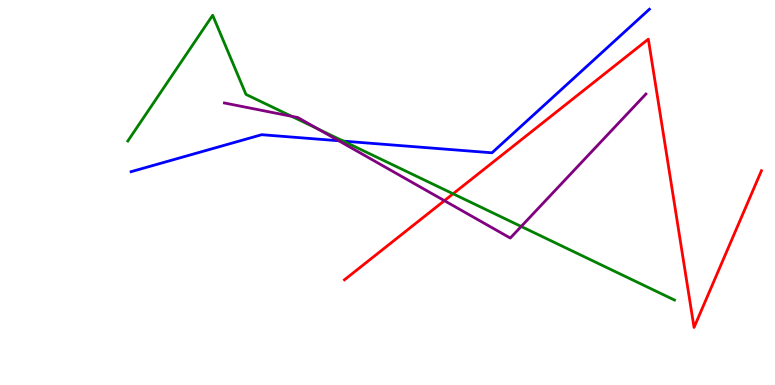[{'lines': ['blue', 'red'], 'intersections': []}, {'lines': ['green', 'red'], 'intersections': [{'x': 5.85, 'y': 4.97}]}, {'lines': ['purple', 'red'], 'intersections': [{'x': 5.73, 'y': 4.79}]}, {'lines': ['blue', 'green'], 'intersections': [{'x': 4.43, 'y': 6.33}]}, {'lines': ['blue', 'purple'], 'intersections': [{'x': 4.37, 'y': 6.34}]}, {'lines': ['green', 'purple'], 'intersections': [{'x': 3.76, 'y': 6.98}, {'x': 4.1, 'y': 6.65}, {'x': 6.73, 'y': 4.12}]}]